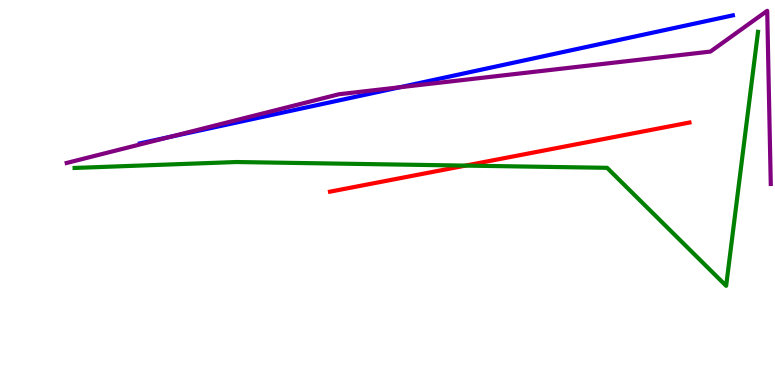[{'lines': ['blue', 'red'], 'intersections': []}, {'lines': ['green', 'red'], 'intersections': [{'x': 6.01, 'y': 5.7}]}, {'lines': ['purple', 'red'], 'intersections': []}, {'lines': ['blue', 'green'], 'intersections': []}, {'lines': ['blue', 'purple'], 'intersections': [{'x': 2.19, 'y': 6.44}, {'x': 5.16, 'y': 7.73}]}, {'lines': ['green', 'purple'], 'intersections': []}]